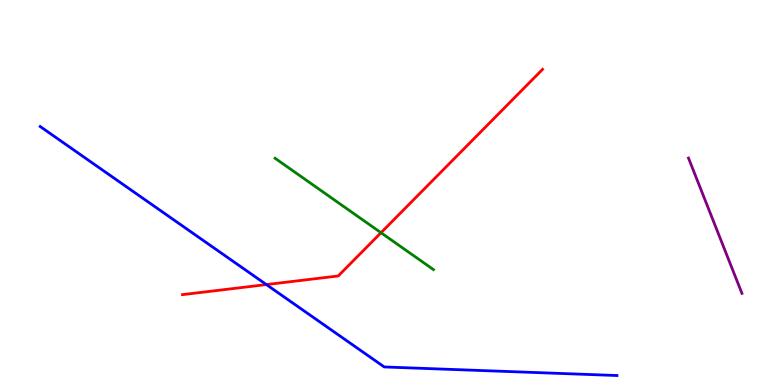[{'lines': ['blue', 'red'], 'intersections': [{'x': 3.44, 'y': 2.61}]}, {'lines': ['green', 'red'], 'intersections': [{'x': 4.92, 'y': 3.96}]}, {'lines': ['purple', 'red'], 'intersections': []}, {'lines': ['blue', 'green'], 'intersections': []}, {'lines': ['blue', 'purple'], 'intersections': []}, {'lines': ['green', 'purple'], 'intersections': []}]